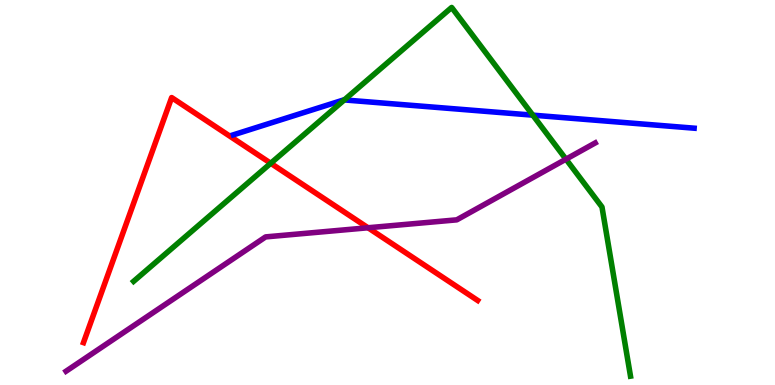[{'lines': ['blue', 'red'], 'intersections': []}, {'lines': ['green', 'red'], 'intersections': [{'x': 3.49, 'y': 5.76}]}, {'lines': ['purple', 'red'], 'intersections': [{'x': 4.75, 'y': 4.08}]}, {'lines': ['blue', 'green'], 'intersections': [{'x': 4.44, 'y': 7.4}, {'x': 6.87, 'y': 7.01}]}, {'lines': ['blue', 'purple'], 'intersections': []}, {'lines': ['green', 'purple'], 'intersections': [{'x': 7.3, 'y': 5.87}]}]